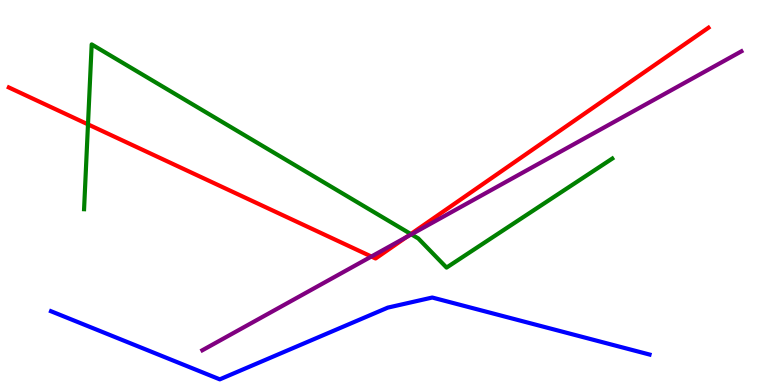[{'lines': ['blue', 'red'], 'intersections': []}, {'lines': ['green', 'red'], 'intersections': [{'x': 1.14, 'y': 6.77}, {'x': 5.3, 'y': 3.92}]}, {'lines': ['purple', 'red'], 'intersections': [{'x': 4.79, 'y': 3.34}, {'x': 5.24, 'y': 3.84}]}, {'lines': ['blue', 'green'], 'intersections': []}, {'lines': ['blue', 'purple'], 'intersections': []}, {'lines': ['green', 'purple'], 'intersections': [{'x': 5.31, 'y': 3.91}]}]